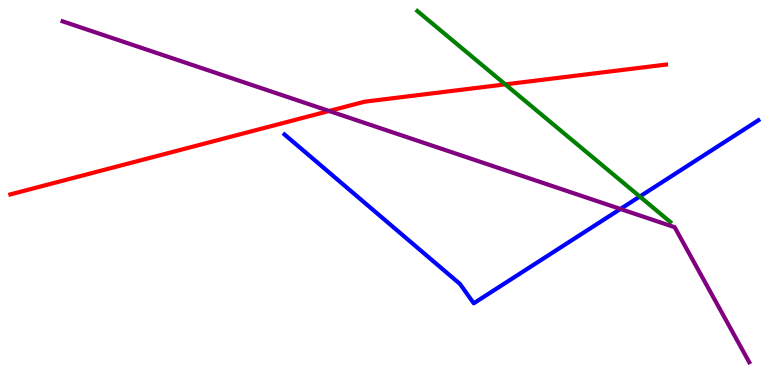[{'lines': ['blue', 'red'], 'intersections': []}, {'lines': ['green', 'red'], 'intersections': [{'x': 6.52, 'y': 7.81}]}, {'lines': ['purple', 'red'], 'intersections': [{'x': 4.25, 'y': 7.12}]}, {'lines': ['blue', 'green'], 'intersections': [{'x': 8.26, 'y': 4.9}]}, {'lines': ['blue', 'purple'], 'intersections': [{'x': 8.01, 'y': 4.57}]}, {'lines': ['green', 'purple'], 'intersections': []}]